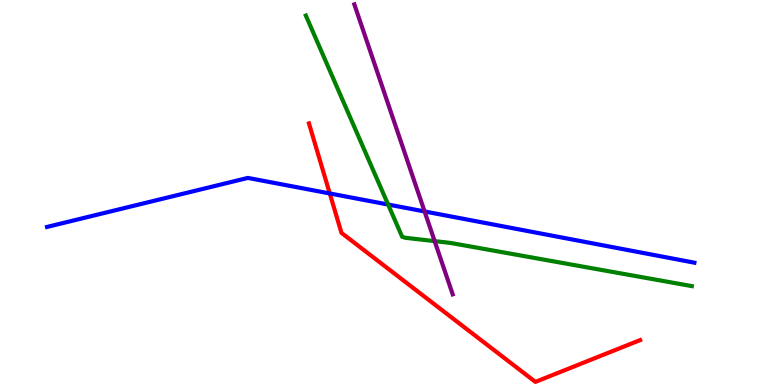[{'lines': ['blue', 'red'], 'intersections': [{'x': 4.26, 'y': 4.98}]}, {'lines': ['green', 'red'], 'intersections': []}, {'lines': ['purple', 'red'], 'intersections': []}, {'lines': ['blue', 'green'], 'intersections': [{'x': 5.01, 'y': 4.69}]}, {'lines': ['blue', 'purple'], 'intersections': [{'x': 5.48, 'y': 4.51}]}, {'lines': ['green', 'purple'], 'intersections': [{'x': 5.61, 'y': 3.74}]}]